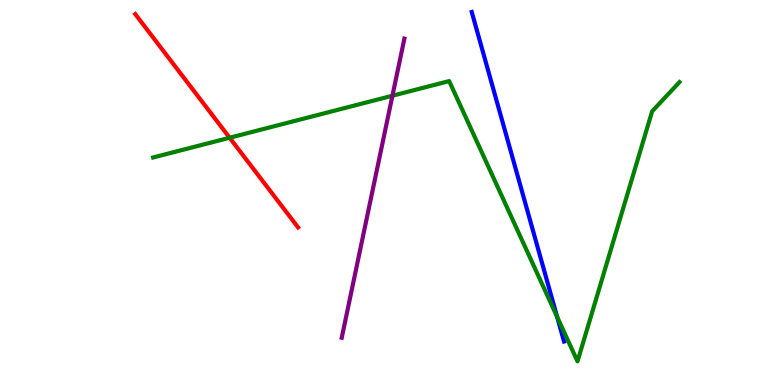[{'lines': ['blue', 'red'], 'intersections': []}, {'lines': ['green', 'red'], 'intersections': [{'x': 2.96, 'y': 6.42}]}, {'lines': ['purple', 'red'], 'intersections': []}, {'lines': ['blue', 'green'], 'intersections': [{'x': 7.19, 'y': 1.77}]}, {'lines': ['blue', 'purple'], 'intersections': []}, {'lines': ['green', 'purple'], 'intersections': [{'x': 5.06, 'y': 7.51}]}]